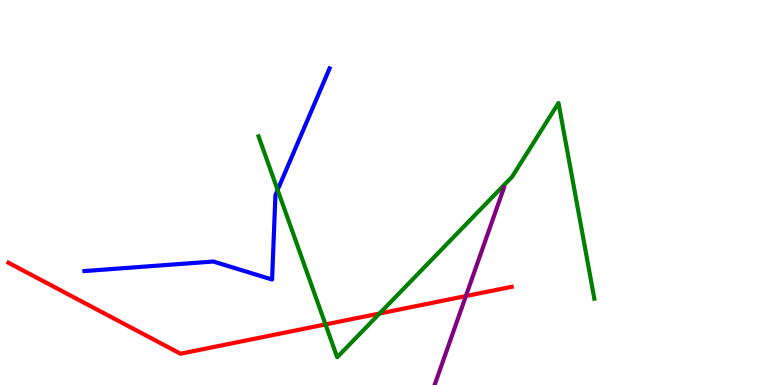[{'lines': ['blue', 'red'], 'intersections': []}, {'lines': ['green', 'red'], 'intersections': [{'x': 4.2, 'y': 1.57}, {'x': 4.9, 'y': 1.86}]}, {'lines': ['purple', 'red'], 'intersections': [{'x': 6.01, 'y': 2.31}]}, {'lines': ['blue', 'green'], 'intersections': [{'x': 3.58, 'y': 5.07}]}, {'lines': ['blue', 'purple'], 'intersections': []}, {'lines': ['green', 'purple'], 'intersections': []}]